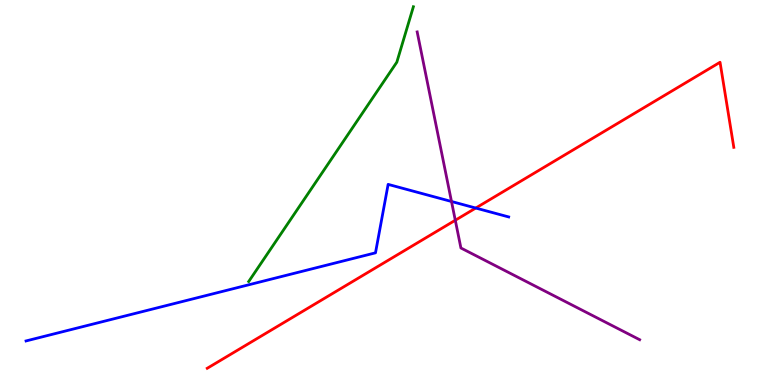[{'lines': ['blue', 'red'], 'intersections': [{'x': 6.14, 'y': 4.6}]}, {'lines': ['green', 'red'], 'intersections': []}, {'lines': ['purple', 'red'], 'intersections': [{'x': 5.87, 'y': 4.28}]}, {'lines': ['blue', 'green'], 'intersections': []}, {'lines': ['blue', 'purple'], 'intersections': [{'x': 5.83, 'y': 4.77}]}, {'lines': ['green', 'purple'], 'intersections': []}]